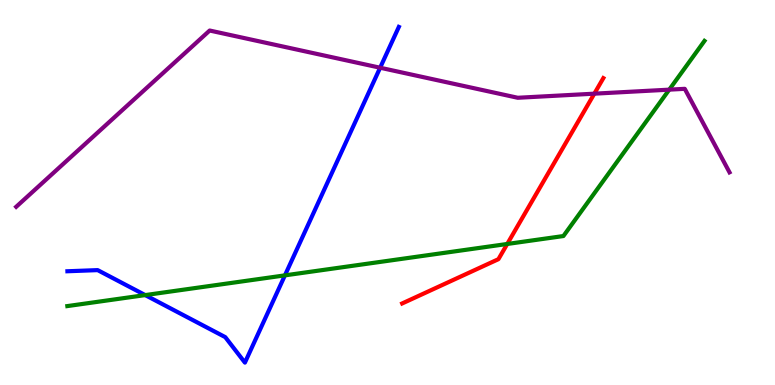[{'lines': ['blue', 'red'], 'intersections': []}, {'lines': ['green', 'red'], 'intersections': [{'x': 6.54, 'y': 3.66}]}, {'lines': ['purple', 'red'], 'intersections': [{'x': 7.67, 'y': 7.57}]}, {'lines': ['blue', 'green'], 'intersections': [{'x': 1.87, 'y': 2.34}, {'x': 3.68, 'y': 2.85}]}, {'lines': ['blue', 'purple'], 'intersections': [{'x': 4.9, 'y': 8.24}]}, {'lines': ['green', 'purple'], 'intersections': [{'x': 8.64, 'y': 7.67}]}]